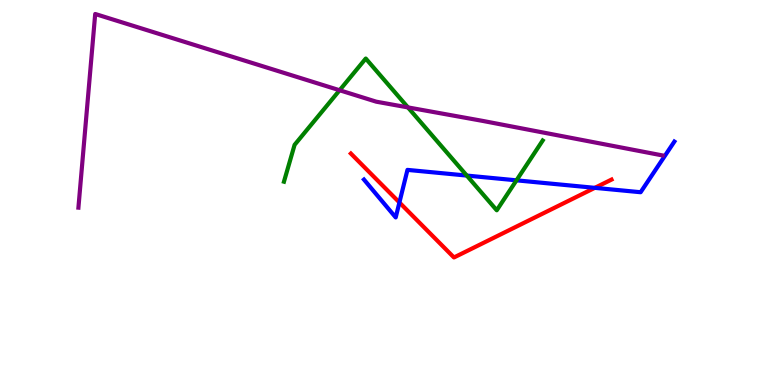[{'lines': ['blue', 'red'], 'intersections': [{'x': 5.15, 'y': 4.74}, {'x': 7.68, 'y': 5.12}]}, {'lines': ['green', 'red'], 'intersections': []}, {'lines': ['purple', 'red'], 'intersections': []}, {'lines': ['blue', 'green'], 'intersections': [{'x': 6.02, 'y': 5.44}, {'x': 6.66, 'y': 5.32}]}, {'lines': ['blue', 'purple'], 'intersections': []}, {'lines': ['green', 'purple'], 'intersections': [{'x': 4.38, 'y': 7.66}, {'x': 5.26, 'y': 7.21}]}]